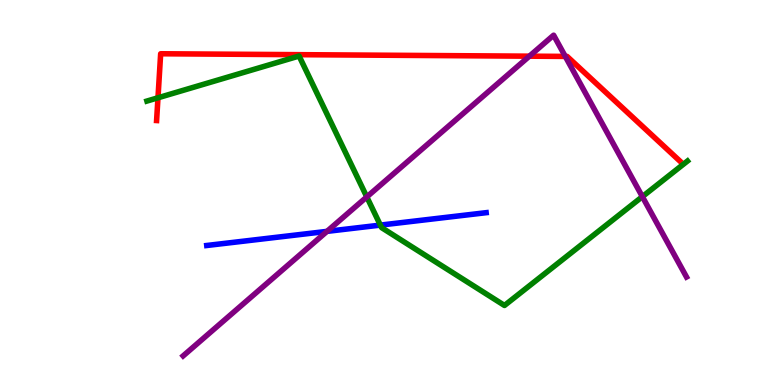[{'lines': ['blue', 'red'], 'intersections': []}, {'lines': ['green', 'red'], 'intersections': [{'x': 2.04, 'y': 7.46}]}, {'lines': ['purple', 'red'], 'intersections': [{'x': 6.83, 'y': 8.54}, {'x': 7.29, 'y': 8.53}]}, {'lines': ['blue', 'green'], 'intersections': [{'x': 4.91, 'y': 4.15}]}, {'lines': ['blue', 'purple'], 'intersections': [{'x': 4.22, 'y': 3.99}]}, {'lines': ['green', 'purple'], 'intersections': [{'x': 4.73, 'y': 4.89}, {'x': 8.29, 'y': 4.89}]}]